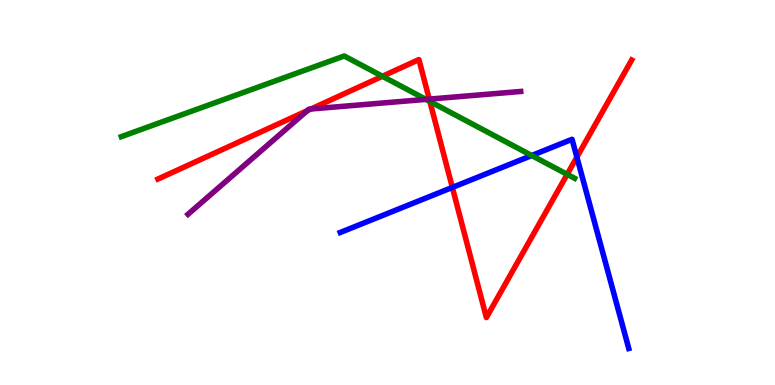[{'lines': ['blue', 'red'], 'intersections': [{'x': 5.84, 'y': 5.13}, {'x': 7.44, 'y': 5.92}]}, {'lines': ['green', 'red'], 'intersections': [{'x': 4.93, 'y': 8.02}, {'x': 5.55, 'y': 7.36}, {'x': 7.32, 'y': 5.47}]}, {'lines': ['purple', 'red'], 'intersections': [{'x': 3.96, 'y': 7.13}, {'x': 4.01, 'y': 7.17}, {'x': 5.54, 'y': 7.43}]}, {'lines': ['blue', 'green'], 'intersections': [{'x': 6.86, 'y': 5.96}]}, {'lines': ['blue', 'purple'], 'intersections': []}, {'lines': ['green', 'purple'], 'intersections': [{'x': 5.5, 'y': 7.42}]}]